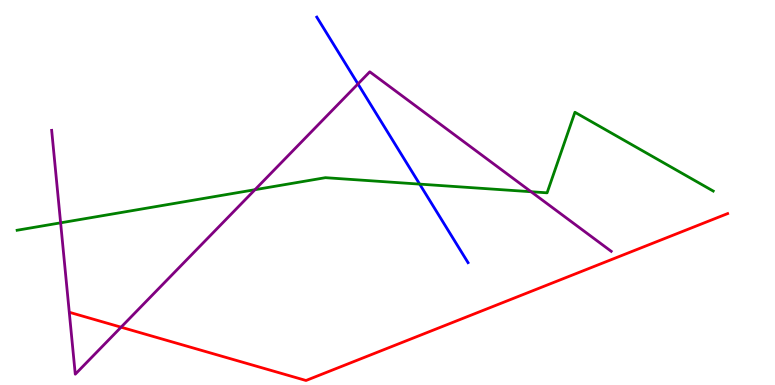[{'lines': ['blue', 'red'], 'intersections': []}, {'lines': ['green', 'red'], 'intersections': []}, {'lines': ['purple', 'red'], 'intersections': [{'x': 1.56, 'y': 1.5}]}, {'lines': ['blue', 'green'], 'intersections': [{'x': 5.42, 'y': 5.22}]}, {'lines': ['blue', 'purple'], 'intersections': [{'x': 4.62, 'y': 7.82}]}, {'lines': ['green', 'purple'], 'intersections': [{'x': 0.782, 'y': 4.21}, {'x': 3.29, 'y': 5.07}, {'x': 6.85, 'y': 5.02}]}]